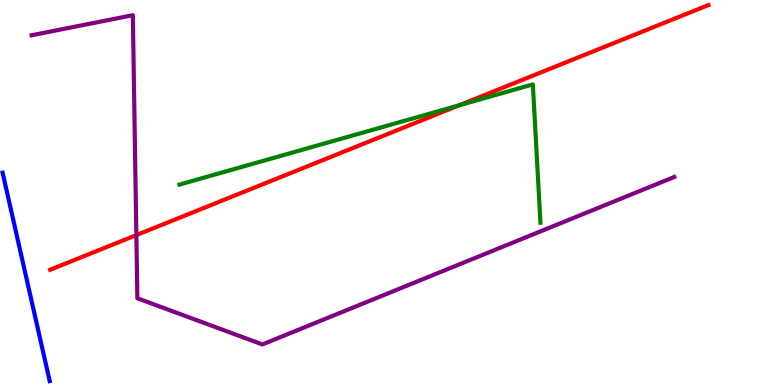[{'lines': ['blue', 'red'], 'intersections': []}, {'lines': ['green', 'red'], 'intersections': [{'x': 5.92, 'y': 7.26}]}, {'lines': ['purple', 'red'], 'intersections': [{'x': 1.76, 'y': 3.89}]}, {'lines': ['blue', 'green'], 'intersections': []}, {'lines': ['blue', 'purple'], 'intersections': []}, {'lines': ['green', 'purple'], 'intersections': []}]